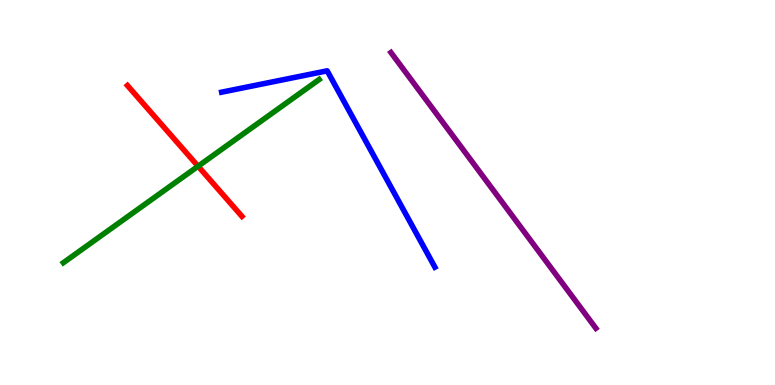[{'lines': ['blue', 'red'], 'intersections': []}, {'lines': ['green', 'red'], 'intersections': [{'x': 2.56, 'y': 5.68}]}, {'lines': ['purple', 'red'], 'intersections': []}, {'lines': ['blue', 'green'], 'intersections': []}, {'lines': ['blue', 'purple'], 'intersections': []}, {'lines': ['green', 'purple'], 'intersections': []}]